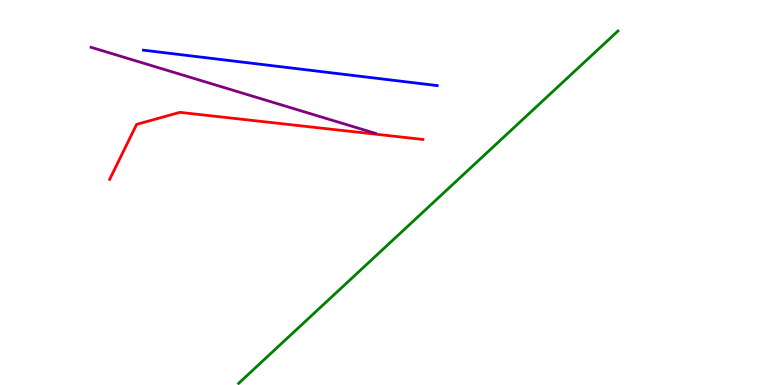[{'lines': ['blue', 'red'], 'intersections': []}, {'lines': ['green', 'red'], 'intersections': []}, {'lines': ['purple', 'red'], 'intersections': []}, {'lines': ['blue', 'green'], 'intersections': []}, {'lines': ['blue', 'purple'], 'intersections': []}, {'lines': ['green', 'purple'], 'intersections': []}]